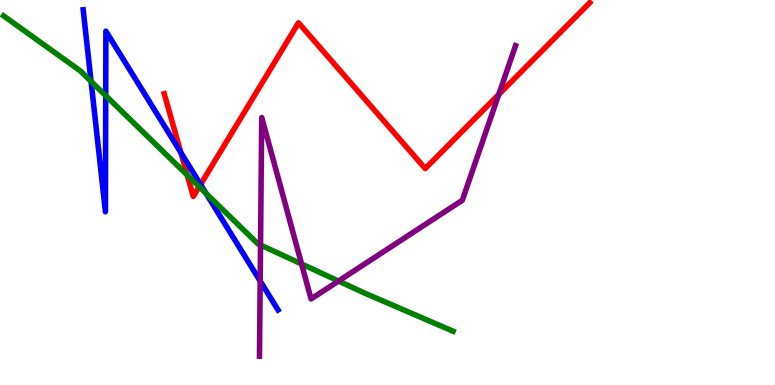[{'lines': ['blue', 'red'], 'intersections': [{'x': 2.33, 'y': 6.04}, {'x': 2.59, 'y': 5.21}]}, {'lines': ['green', 'red'], 'intersections': [{'x': 2.42, 'y': 5.45}, {'x': 2.57, 'y': 5.15}]}, {'lines': ['purple', 'red'], 'intersections': [{'x': 6.44, 'y': 7.55}]}, {'lines': ['blue', 'green'], 'intersections': [{'x': 1.18, 'y': 7.89}, {'x': 1.36, 'y': 7.52}, {'x': 2.66, 'y': 4.98}]}, {'lines': ['blue', 'purple'], 'intersections': [{'x': 3.36, 'y': 2.7}]}, {'lines': ['green', 'purple'], 'intersections': [{'x': 3.36, 'y': 3.64}, {'x': 3.89, 'y': 3.14}, {'x': 4.37, 'y': 2.7}]}]